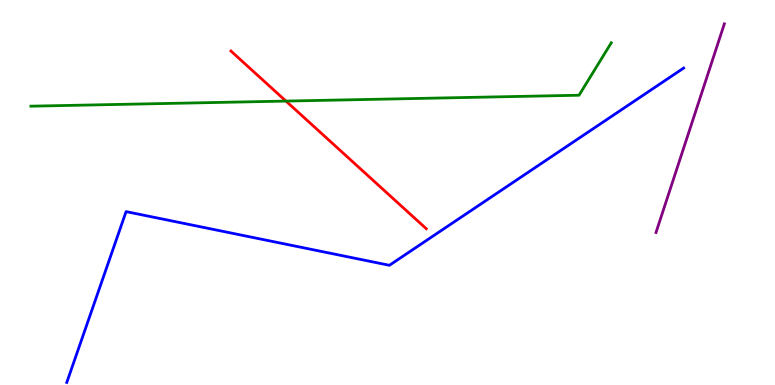[{'lines': ['blue', 'red'], 'intersections': []}, {'lines': ['green', 'red'], 'intersections': [{'x': 3.69, 'y': 7.37}]}, {'lines': ['purple', 'red'], 'intersections': []}, {'lines': ['blue', 'green'], 'intersections': []}, {'lines': ['blue', 'purple'], 'intersections': []}, {'lines': ['green', 'purple'], 'intersections': []}]